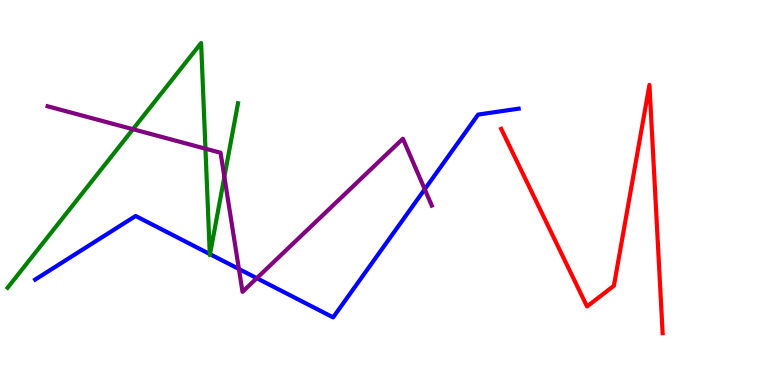[{'lines': ['blue', 'red'], 'intersections': []}, {'lines': ['green', 'red'], 'intersections': []}, {'lines': ['purple', 'red'], 'intersections': []}, {'lines': ['blue', 'green'], 'intersections': [{'x': 2.71, 'y': 3.4}, {'x': 2.71, 'y': 3.4}]}, {'lines': ['blue', 'purple'], 'intersections': [{'x': 3.08, 'y': 3.01}, {'x': 3.31, 'y': 2.77}, {'x': 5.48, 'y': 5.08}]}, {'lines': ['green', 'purple'], 'intersections': [{'x': 1.72, 'y': 6.64}, {'x': 2.65, 'y': 6.14}, {'x': 2.89, 'y': 5.41}]}]